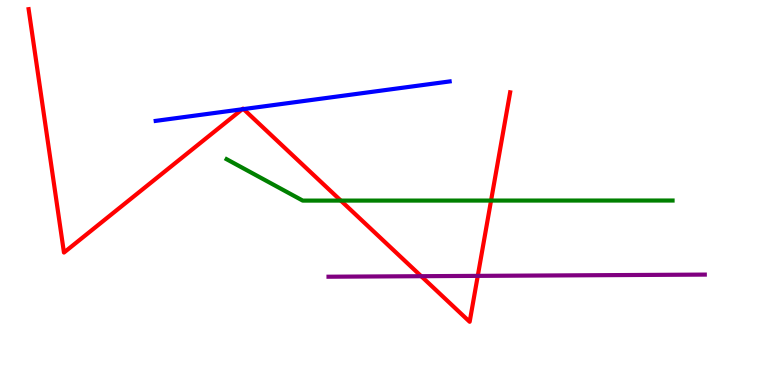[{'lines': ['blue', 'red'], 'intersections': [{'x': 3.13, 'y': 7.16}, {'x': 3.14, 'y': 7.17}]}, {'lines': ['green', 'red'], 'intersections': [{'x': 4.4, 'y': 4.79}, {'x': 6.34, 'y': 4.79}]}, {'lines': ['purple', 'red'], 'intersections': [{'x': 5.43, 'y': 2.83}, {'x': 6.16, 'y': 2.83}]}, {'lines': ['blue', 'green'], 'intersections': []}, {'lines': ['blue', 'purple'], 'intersections': []}, {'lines': ['green', 'purple'], 'intersections': []}]